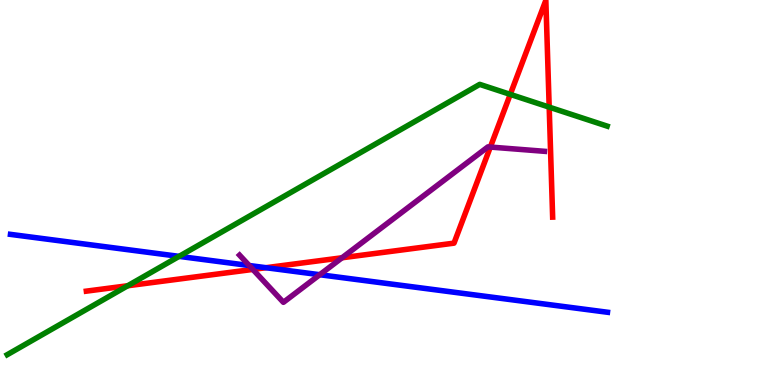[{'lines': ['blue', 'red'], 'intersections': [{'x': 3.43, 'y': 3.05}]}, {'lines': ['green', 'red'], 'intersections': [{'x': 1.65, 'y': 2.58}, {'x': 6.58, 'y': 7.55}, {'x': 7.09, 'y': 7.22}]}, {'lines': ['purple', 'red'], 'intersections': [{'x': 3.26, 'y': 3.0}, {'x': 4.41, 'y': 3.3}, {'x': 6.33, 'y': 6.18}]}, {'lines': ['blue', 'green'], 'intersections': [{'x': 2.31, 'y': 3.34}]}, {'lines': ['blue', 'purple'], 'intersections': [{'x': 3.22, 'y': 3.1}, {'x': 4.13, 'y': 2.86}]}, {'lines': ['green', 'purple'], 'intersections': []}]